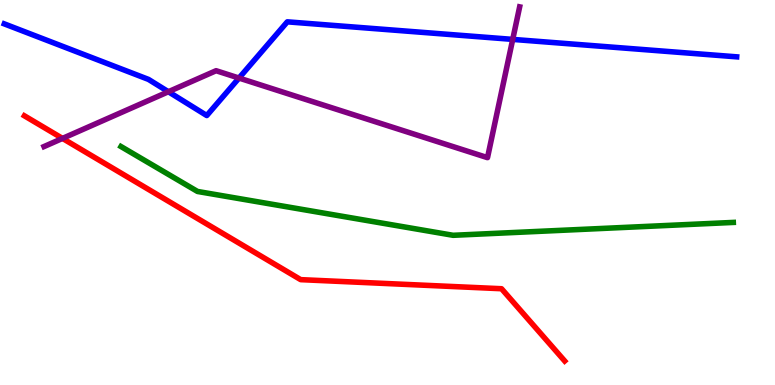[{'lines': ['blue', 'red'], 'intersections': []}, {'lines': ['green', 'red'], 'intersections': []}, {'lines': ['purple', 'red'], 'intersections': [{'x': 0.806, 'y': 6.4}]}, {'lines': ['blue', 'green'], 'intersections': []}, {'lines': ['blue', 'purple'], 'intersections': [{'x': 2.17, 'y': 7.62}, {'x': 3.08, 'y': 7.97}, {'x': 6.62, 'y': 8.98}]}, {'lines': ['green', 'purple'], 'intersections': []}]